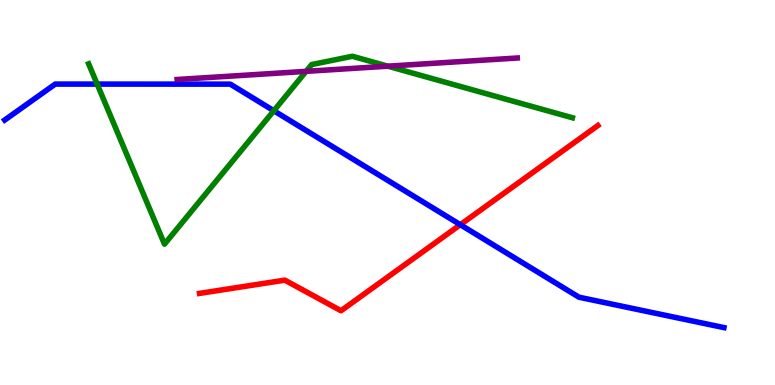[{'lines': ['blue', 'red'], 'intersections': [{'x': 5.94, 'y': 4.16}]}, {'lines': ['green', 'red'], 'intersections': []}, {'lines': ['purple', 'red'], 'intersections': []}, {'lines': ['blue', 'green'], 'intersections': [{'x': 1.25, 'y': 7.82}, {'x': 3.53, 'y': 7.12}]}, {'lines': ['blue', 'purple'], 'intersections': []}, {'lines': ['green', 'purple'], 'intersections': [{'x': 3.95, 'y': 8.15}, {'x': 5.0, 'y': 8.28}]}]